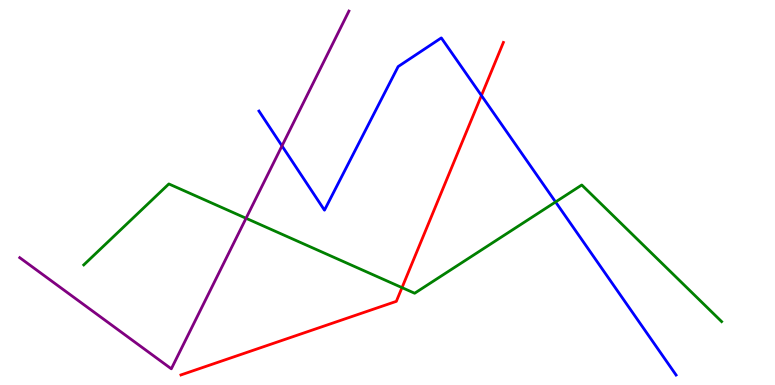[{'lines': ['blue', 'red'], 'intersections': [{'x': 6.21, 'y': 7.52}]}, {'lines': ['green', 'red'], 'intersections': [{'x': 5.19, 'y': 2.53}]}, {'lines': ['purple', 'red'], 'intersections': []}, {'lines': ['blue', 'green'], 'intersections': [{'x': 7.17, 'y': 4.75}]}, {'lines': ['blue', 'purple'], 'intersections': [{'x': 3.64, 'y': 6.21}]}, {'lines': ['green', 'purple'], 'intersections': [{'x': 3.17, 'y': 4.33}]}]